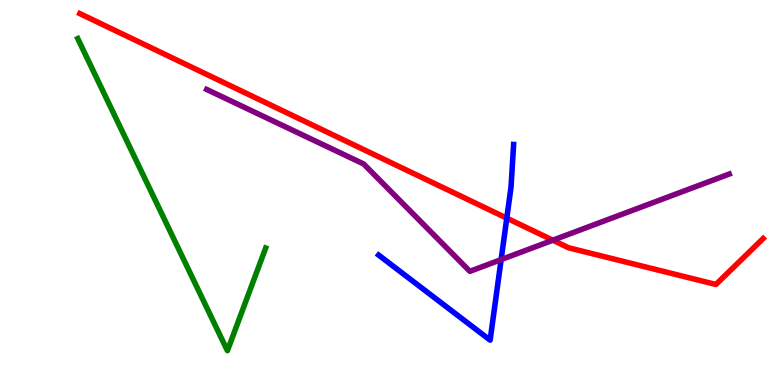[{'lines': ['blue', 'red'], 'intersections': [{'x': 6.54, 'y': 4.33}]}, {'lines': ['green', 'red'], 'intersections': []}, {'lines': ['purple', 'red'], 'intersections': [{'x': 7.13, 'y': 3.76}]}, {'lines': ['blue', 'green'], 'intersections': []}, {'lines': ['blue', 'purple'], 'intersections': [{'x': 6.47, 'y': 3.26}]}, {'lines': ['green', 'purple'], 'intersections': []}]